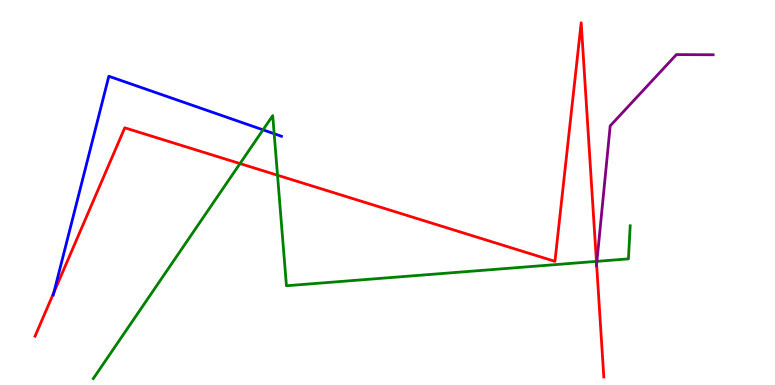[{'lines': ['blue', 'red'], 'intersections': [{'x': 0.696, 'y': 2.41}]}, {'lines': ['green', 'red'], 'intersections': [{'x': 3.1, 'y': 5.75}, {'x': 3.58, 'y': 5.45}, {'x': 7.7, 'y': 3.21}]}, {'lines': ['purple', 'red'], 'intersections': [{'x': 7.7, 'y': 3.13}]}, {'lines': ['blue', 'green'], 'intersections': [{'x': 3.39, 'y': 6.63}, {'x': 3.54, 'y': 6.53}]}, {'lines': ['blue', 'purple'], 'intersections': []}, {'lines': ['green', 'purple'], 'intersections': [{'x': 7.7, 'y': 3.21}]}]